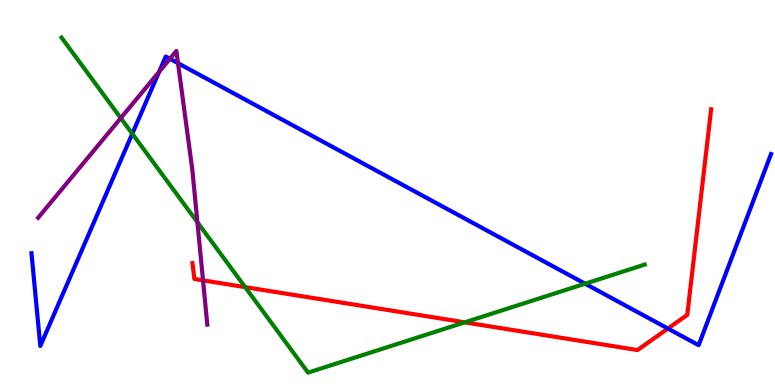[{'lines': ['blue', 'red'], 'intersections': [{'x': 8.62, 'y': 1.47}]}, {'lines': ['green', 'red'], 'intersections': [{'x': 3.16, 'y': 2.54}, {'x': 6.0, 'y': 1.63}]}, {'lines': ['purple', 'red'], 'intersections': [{'x': 2.62, 'y': 2.72}]}, {'lines': ['blue', 'green'], 'intersections': [{'x': 1.71, 'y': 6.53}, {'x': 7.55, 'y': 2.63}]}, {'lines': ['blue', 'purple'], 'intersections': [{'x': 2.05, 'y': 8.13}, {'x': 2.19, 'y': 8.47}, {'x': 2.3, 'y': 8.36}]}, {'lines': ['green', 'purple'], 'intersections': [{'x': 1.56, 'y': 6.93}, {'x': 2.55, 'y': 4.23}]}]